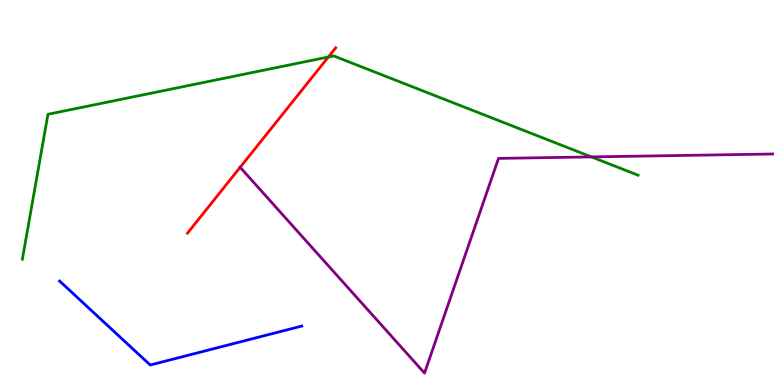[{'lines': ['blue', 'red'], 'intersections': []}, {'lines': ['green', 'red'], 'intersections': [{'x': 4.24, 'y': 8.52}]}, {'lines': ['purple', 'red'], 'intersections': [{'x': 3.1, 'y': 5.65}]}, {'lines': ['blue', 'green'], 'intersections': []}, {'lines': ['blue', 'purple'], 'intersections': []}, {'lines': ['green', 'purple'], 'intersections': [{'x': 7.63, 'y': 5.92}]}]